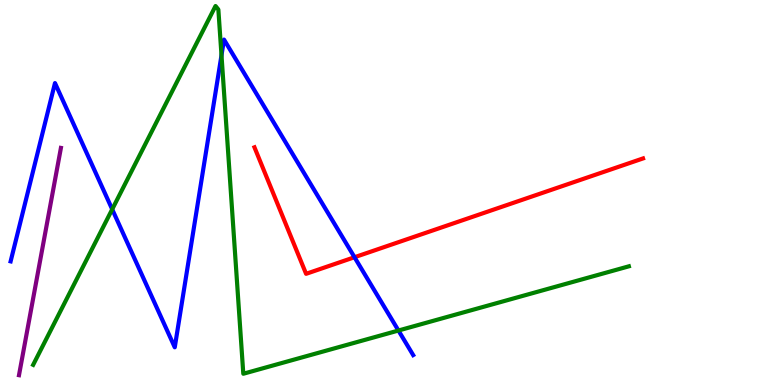[{'lines': ['blue', 'red'], 'intersections': [{'x': 4.57, 'y': 3.32}]}, {'lines': ['green', 'red'], 'intersections': []}, {'lines': ['purple', 'red'], 'intersections': []}, {'lines': ['blue', 'green'], 'intersections': [{'x': 1.45, 'y': 4.56}, {'x': 2.86, 'y': 8.57}, {'x': 5.14, 'y': 1.42}]}, {'lines': ['blue', 'purple'], 'intersections': []}, {'lines': ['green', 'purple'], 'intersections': []}]